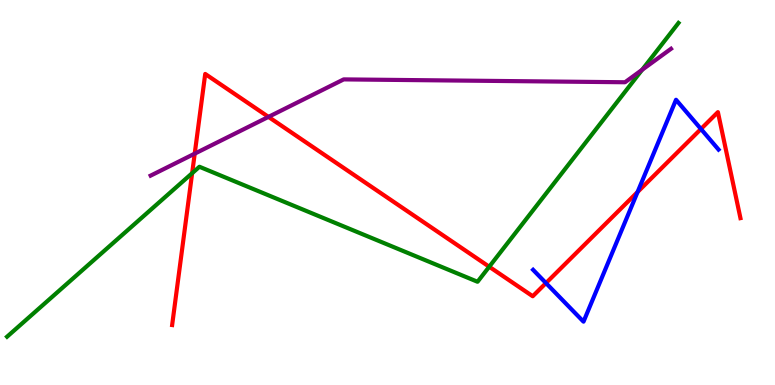[{'lines': ['blue', 'red'], 'intersections': [{'x': 7.04, 'y': 2.65}, {'x': 8.23, 'y': 5.01}, {'x': 9.04, 'y': 6.65}]}, {'lines': ['green', 'red'], 'intersections': [{'x': 2.48, 'y': 5.5}, {'x': 6.31, 'y': 3.07}]}, {'lines': ['purple', 'red'], 'intersections': [{'x': 2.51, 'y': 6.01}, {'x': 3.46, 'y': 6.96}]}, {'lines': ['blue', 'green'], 'intersections': []}, {'lines': ['blue', 'purple'], 'intersections': []}, {'lines': ['green', 'purple'], 'intersections': [{'x': 8.29, 'y': 8.19}]}]